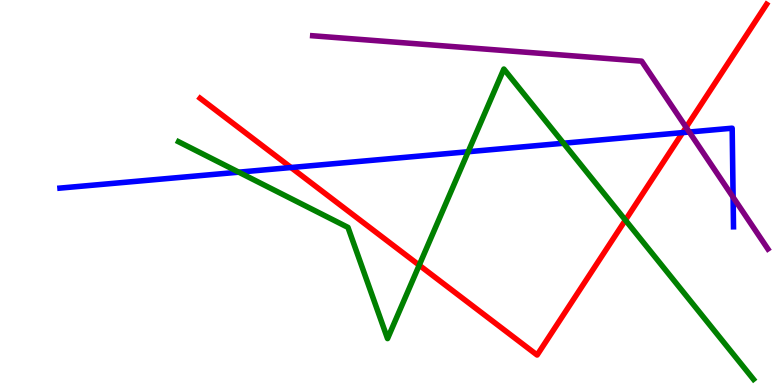[{'lines': ['blue', 'red'], 'intersections': [{'x': 3.76, 'y': 5.65}, {'x': 8.81, 'y': 6.56}]}, {'lines': ['green', 'red'], 'intersections': [{'x': 5.41, 'y': 3.11}, {'x': 8.07, 'y': 4.28}]}, {'lines': ['purple', 'red'], 'intersections': [{'x': 8.85, 'y': 6.69}]}, {'lines': ['blue', 'green'], 'intersections': [{'x': 3.08, 'y': 5.53}, {'x': 6.04, 'y': 6.06}, {'x': 7.27, 'y': 6.28}]}, {'lines': ['blue', 'purple'], 'intersections': [{'x': 8.89, 'y': 6.57}, {'x': 9.46, 'y': 4.88}]}, {'lines': ['green', 'purple'], 'intersections': []}]